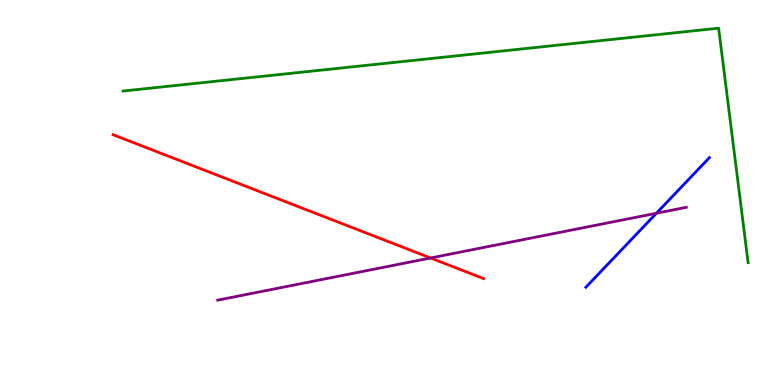[{'lines': ['blue', 'red'], 'intersections': []}, {'lines': ['green', 'red'], 'intersections': []}, {'lines': ['purple', 'red'], 'intersections': [{'x': 5.56, 'y': 3.3}]}, {'lines': ['blue', 'green'], 'intersections': []}, {'lines': ['blue', 'purple'], 'intersections': [{'x': 8.47, 'y': 4.46}]}, {'lines': ['green', 'purple'], 'intersections': []}]